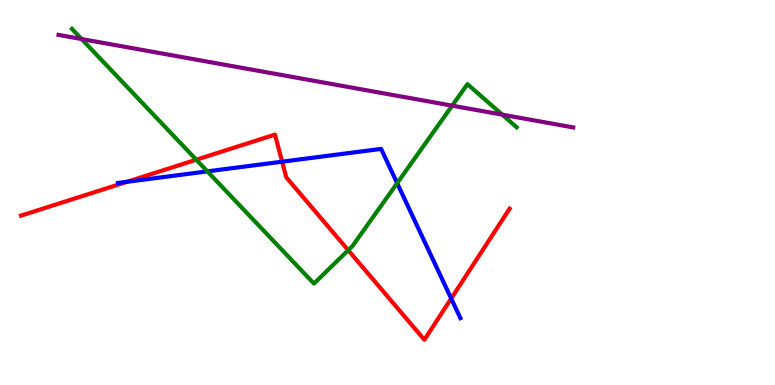[{'lines': ['blue', 'red'], 'intersections': [{'x': 1.64, 'y': 5.28}, {'x': 3.64, 'y': 5.8}, {'x': 5.82, 'y': 2.25}]}, {'lines': ['green', 'red'], 'intersections': [{'x': 2.53, 'y': 5.85}, {'x': 4.49, 'y': 3.5}]}, {'lines': ['purple', 'red'], 'intersections': []}, {'lines': ['blue', 'green'], 'intersections': [{'x': 2.68, 'y': 5.55}, {'x': 5.12, 'y': 5.24}]}, {'lines': ['blue', 'purple'], 'intersections': []}, {'lines': ['green', 'purple'], 'intersections': [{'x': 1.05, 'y': 8.99}, {'x': 5.83, 'y': 7.26}, {'x': 6.48, 'y': 7.02}]}]